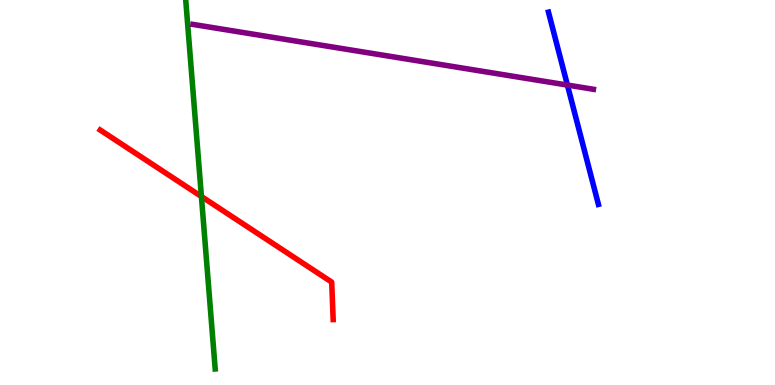[{'lines': ['blue', 'red'], 'intersections': []}, {'lines': ['green', 'red'], 'intersections': [{'x': 2.6, 'y': 4.9}]}, {'lines': ['purple', 'red'], 'intersections': []}, {'lines': ['blue', 'green'], 'intersections': []}, {'lines': ['blue', 'purple'], 'intersections': [{'x': 7.32, 'y': 7.79}]}, {'lines': ['green', 'purple'], 'intersections': []}]